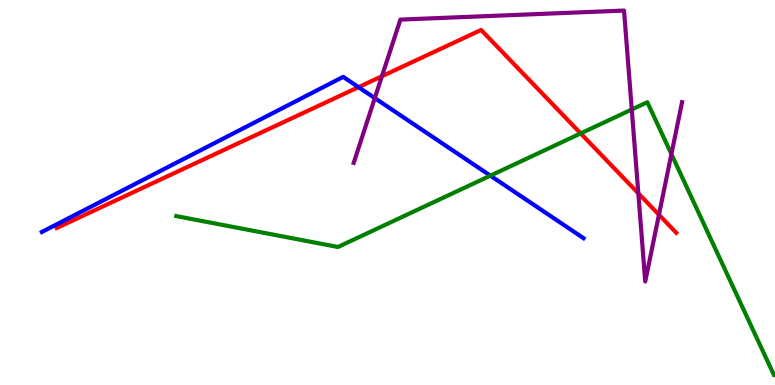[{'lines': ['blue', 'red'], 'intersections': [{'x': 4.63, 'y': 7.74}]}, {'lines': ['green', 'red'], 'intersections': [{'x': 7.49, 'y': 6.53}]}, {'lines': ['purple', 'red'], 'intersections': [{'x': 4.93, 'y': 8.02}, {'x': 8.24, 'y': 4.98}, {'x': 8.5, 'y': 4.42}]}, {'lines': ['blue', 'green'], 'intersections': [{'x': 6.33, 'y': 5.44}]}, {'lines': ['blue', 'purple'], 'intersections': [{'x': 4.84, 'y': 7.45}]}, {'lines': ['green', 'purple'], 'intersections': [{'x': 8.15, 'y': 7.16}, {'x': 8.66, 'y': 6.0}]}]